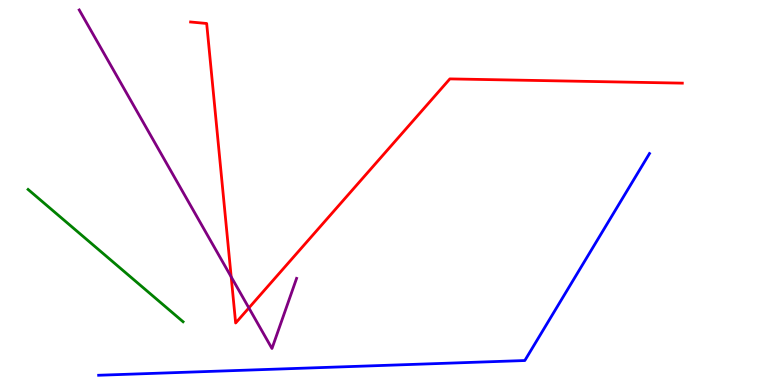[{'lines': ['blue', 'red'], 'intersections': []}, {'lines': ['green', 'red'], 'intersections': []}, {'lines': ['purple', 'red'], 'intersections': [{'x': 2.98, 'y': 2.81}, {'x': 3.21, 'y': 2.0}]}, {'lines': ['blue', 'green'], 'intersections': []}, {'lines': ['blue', 'purple'], 'intersections': []}, {'lines': ['green', 'purple'], 'intersections': []}]